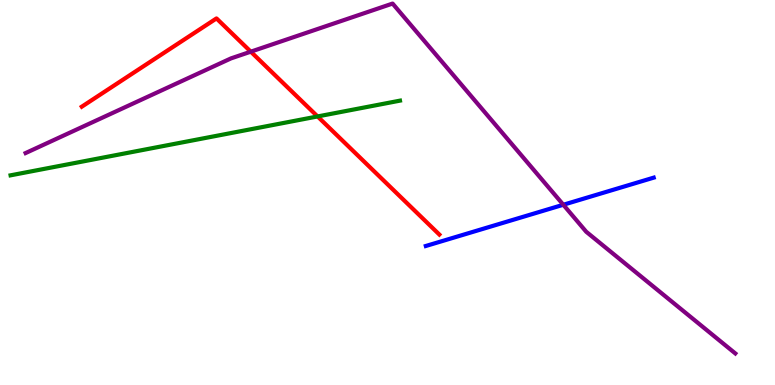[{'lines': ['blue', 'red'], 'intersections': []}, {'lines': ['green', 'red'], 'intersections': [{'x': 4.1, 'y': 6.98}]}, {'lines': ['purple', 'red'], 'intersections': [{'x': 3.24, 'y': 8.66}]}, {'lines': ['blue', 'green'], 'intersections': []}, {'lines': ['blue', 'purple'], 'intersections': [{'x': 7.27, 'y': 4.68}]}, {'lines': ['green', 'purple'], 'intersections': []}]